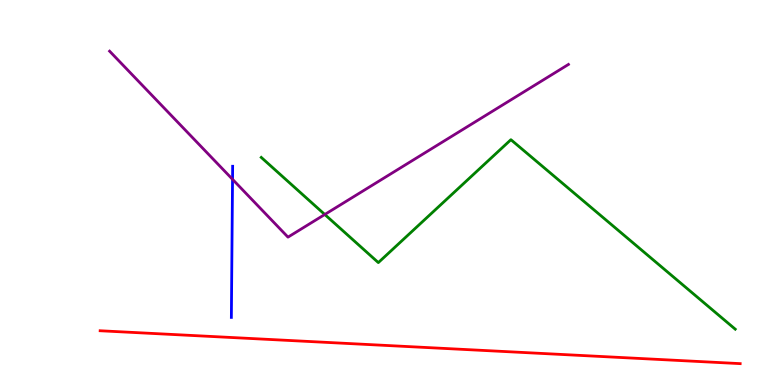[{'lines': ['blue', 'red'], 'intersections': []}, {'lines': ['green', 'red'], 'intersections': []}, {'lines': ['purple', 'red'], 'intersections': []}, {'lines': ['blue', 'green'], 'intersections': []}, {'lines': ['blue', 'purple'], 'intersections': [{'x': 3.0, 'y': 5.34}]}, {'lines': ['green', 'purple'], 'intersections': [{'x': 4.19, 'y': 4.43}]}]